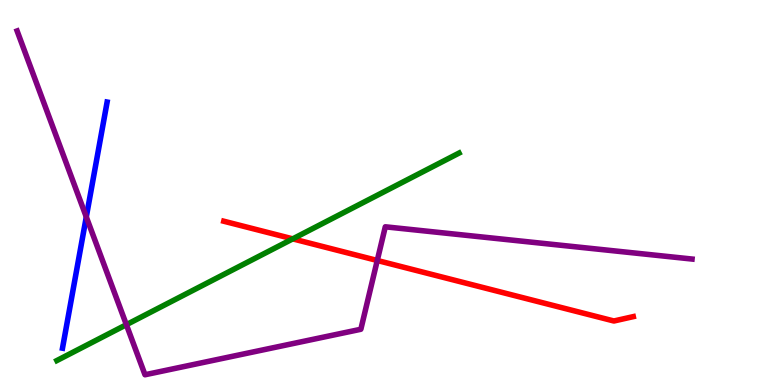[{'lines': ['blue', 'red'], 'intersections': []}, {'lines': ['green', 'red'], 'intersections': [{'x': 3.78, 'y': 3.8}]}, {'lines': ['purple', 'red'], 'intersections': [{'x': 4.87, 'y': 3.23}]}, {'lines': ['blue', 'green'], 'intersections': []}, {'lines': ['blue', 'purple'], 'intersections': [{'x': 1.11, 'y': 4.37}]}, {'lines': ['green', 'purple'], 'intersections': [{'x': 1.63, 'y': 1.57}]}]